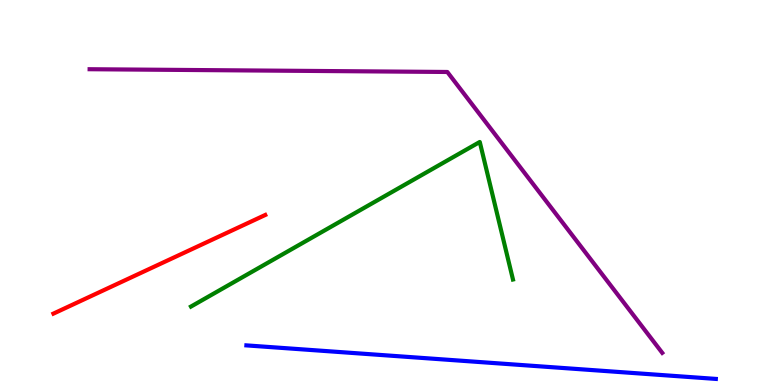[{'lines': ['blue', 'red'], 'intersections': []}, {'lines': ['green', 'red'], 'intersections': []}, {'lines': ['purple', 'red'], 'intersections': []}, {'lines': ['blue', 'green'], 'intersections': []}, {'lines': ['blue', 'purple'], 'intersections': []}, {'lines': ['green', 'purple'], 'intersections': []}]